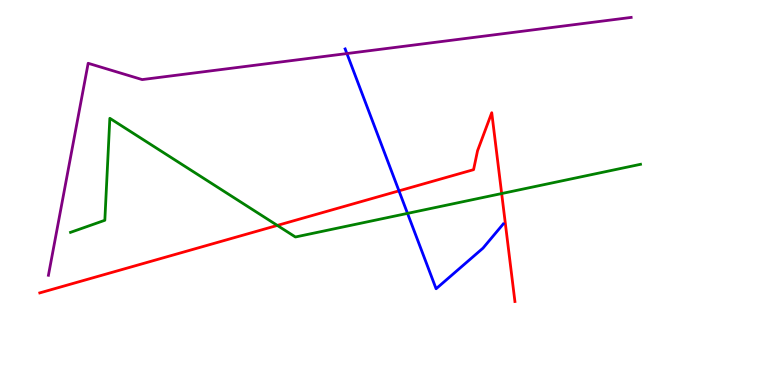[{'lines': ['blue', 'red'], 'intersections': [{'x': 5.15, 'y': 5.04}]}, {'lines': ['green', 'red'], 'intersections': [{'x': 3.58, 'y': 4.14}, {'x': 6.47, 'y': 4.97}]}, {'lines': ['purple', 'red'], 'intersections': []}, {'lines': ['blue', 'green'], 'intersections': [{'x': 5.26, 'y': 4.46}]}, {'lines': ['blue', 'purple'], 'intersections': [{'x': 4.48, 'y': 8.61}]}, {'lines': ['green', 'purple'], 'intersections': []}]